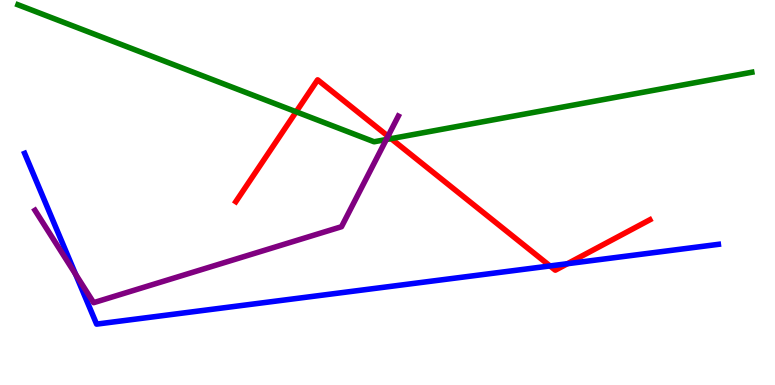[{'lines': ['blue', 'red'], 'intersections': [{'x': 7.1, 'y': 3.09}, {'x': 7.32, 'y': 3.15}]}, {'lines': ['green', 'red'], 'intersections': [{'x': 3.82, 'y': 7.1}, {'x': 5.05, 'y': 6.4}]}, {'lines': ['purple', 'red'], 'intersections': [{'x': 5.01, 'y': 6.46}]}, {'lines': ['blue', 'green'], 'intersections': []}, {'lines': ['blue', 'purple'], 'intersections': [{'x': 0.975, 'y': 2.88}]}, {'lines': ['green', 'purple'], 'intersections': [{'x': 4.98, 'y': 6.38}]}]